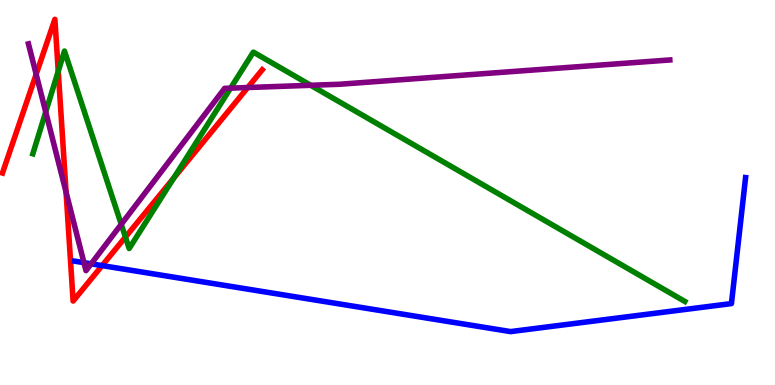[{'lines': ['blue', 'red'], 'intersections': [{'x': 1.32, 'y': 3.1}]}, {'lines': ['green', 'red'], 'intersections': [{'x': 0.752, 'y': 8.15}, {'x': 1.62, 'y': 3.84}, {'x': 2.24, 'y': 5.38}]}, {'lines': ['purple', 'red'], 'intersections': [{'x': 0.467, 'y': 8.07}, {'x': 0.853, 'y': 5.01}, {'x': 3.2, 'y': 7.73}]}, {'lines': ['blue', 'green'], 'intersections': []}, {'lines': ['blue', 'purple'], 'intersections': [{'x': 1.08, 'y': 3.18}, {'x': 1.18, 'y': 3.15}]}, {'lines': ['green', 'purple'], 'intersections': [{'x': 0.59, 'y': 7.09}, {'x': 1.56, 'y': 4.17}, {'x': 2.98, 'y': 7.71}, {'x': 4.01, 'y': 7.78}]}]